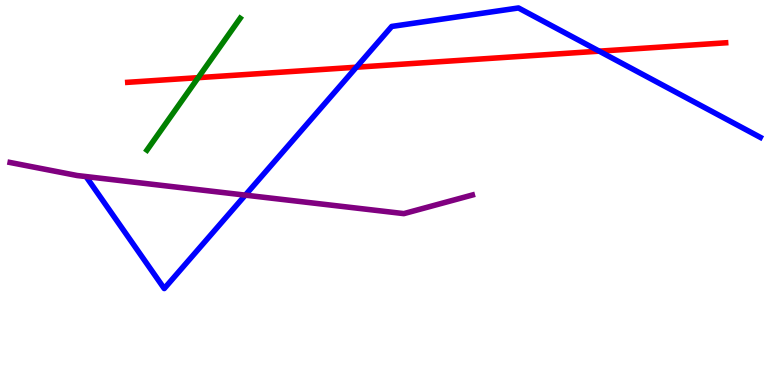[{'lines': ['blue', 'red'], 'intersections': [{'x': 4.6, 'y': 8.25}, {'x': 7.73, 'y': 8.67}]}, {'lines': ['green', 'red'], 'intersections': [{'x': 2.56, 'y': 7.98}]}, {'lines': ['purple', 'red'], 'intersections': []}, {'lines': ['blue', 'green'], 'intersections': []}, {'lines': ['blue', 'purple'], 'intersections': [{'x': 3.17, 'y': 4.93}]}, {'lines': ['green', 'purple'], 'intersections': []}]